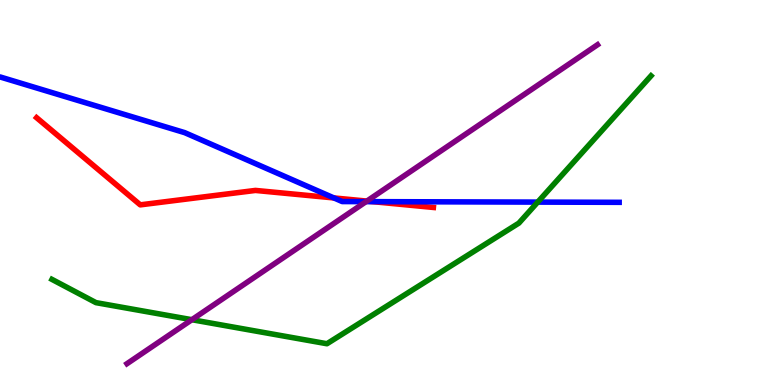[{'lines': ['blue', 'red'], 'intersections': [{'x': 4.31, 'y': 4.86}, {'x': 4.81, 'y': 4.76}]}, {'lines': ['green', 'red'], 'intersections': []}, {'lines': ['purple', 'red'], 'intersections': [{'x': 4.73, 'y': 4.78}]}, {'lines': ['blue', 'green'], 'intersections': [{'x': 6.94, 'y': 4.75}]}, {'lines': ['blue', 'purple'], 'intersections': [{'x': 4.72, 'y': 4.76}]}, {'lines': ['green', 'purple'], 'intersections': [{'x': 2.48, 'y': 1.7}]}]